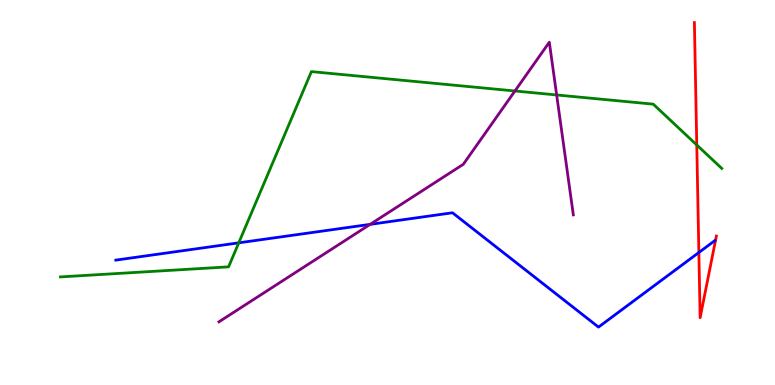[{'lines': ['blue', 'red'], 'intersections': [{'x': 9.02, 'y': 3.44}]}, {'lines': ['green', 'red'], 'intersections': [{'x': 8.99, 'y': 6.23}]}, {'lines': ['purple', 'red'], 'intersections': []}, {'lines': ['blue', 'green'], 'intersections': [{'x': 3.08, 'y': 3.69}]}, {'lines': ['blue', 'purple'], 'intersections': [{'x': 4.78, 'y': 4.17}]}, {'lines': ['green', 'purple'], 'intersections': [{'x': 6.64, 'y': 7.64}, {'x': 7.18, 'y': 7.53}]}]